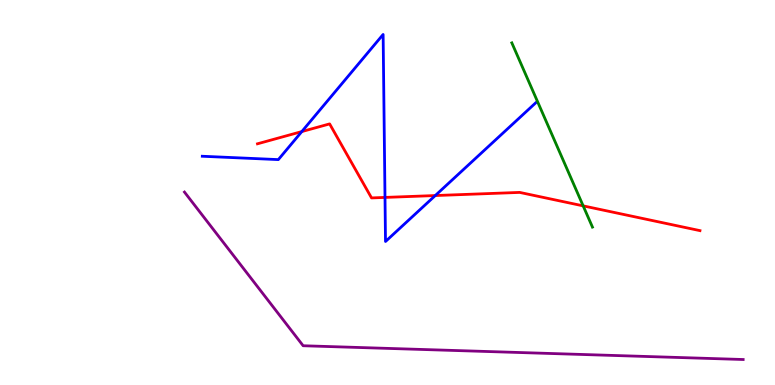[{'lines': ['blue', 'red'], 'intersections': [{'x': 3.89, 'y': 6.58}, {'x': 4.97, 'y': 4.87}, {'x': 5.62, 'y': 4.92}]}, {'lines': ['green', 'red'], 'intersections': [{'x': 7.52, 'y': 4.65}]}, {'lines': ['purple', 'red'], 'intersections': []}, {'lines': ['blue', 'green'], 'intersections': []}, {'lines': ['blue', 'purple'], 'intersections': []}, {'lines': ['green', 'purple'], 'intersections': []}]